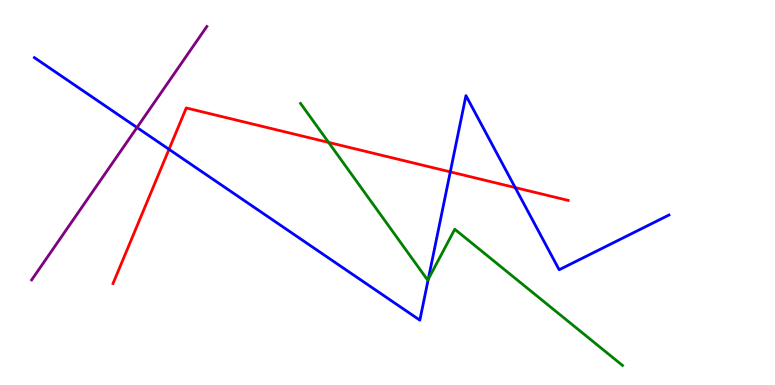[{'lines': ['blue', 'red'], 'intersections': [{'x': 2.18, 'y': 6.12}, {'x': 5.81, 'y': 5.54}, {'x': 6.65, 'y': 5.13}]}, {'lines': ['green', 'red'], 'intersections': [{'x': 4.24, 'y': 6.3}]}, {'lines': ['purple', 'red'], 'intersections': []}, {'lines': ['blue', 'green'], 'intersections': [{'x': 5.53, 'y': 2.74}]}, {'lines': ['blue', 'purple'], 'intersections': [{'x': 1.77, 'y': 6.69}]}, {'lines': ['green', 'purple'], 'intersections': []}]